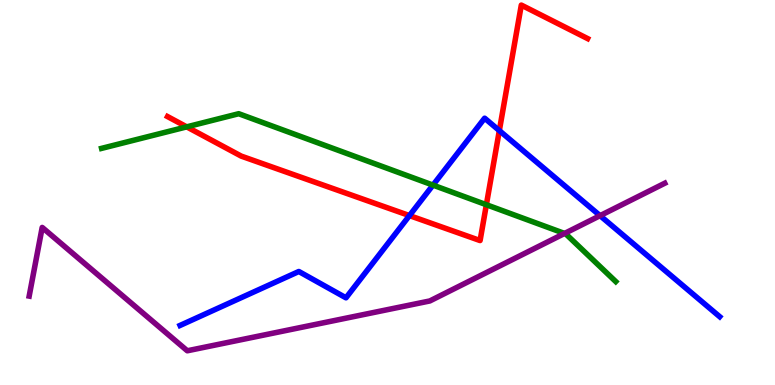[{'lines': ['blue', 'red'], 'intersections': [{'x': 5.28, 'y': 4.4}, {'x': 6.44, 'y': 6.61}]}, {'lines': ['green', 'red'], 'intersections': [{'x': 2.41, 'y': 6.7}, {'x': 6.28, 'y': 4.68}]}, {'lines': ['purple', 'red'], 'intersections': []}, {'lines': ['blue', 'green'], 'intersections': [{'x': 5.59, 'y': 5.19}]}, {'lines': ['blue', 'purple'], 'intersections': [{'x': 7.74, 'y': 4.4}]}, {'lines': ['green', 'purple'], 'intersections': [{'x': 7.28, 'y': 3.94}]}]